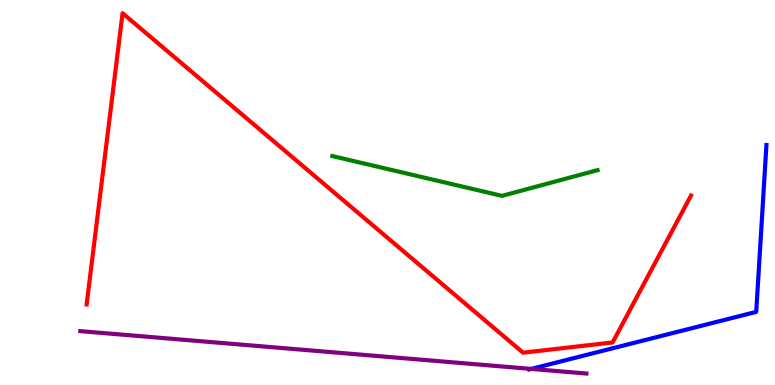[{'lines': ['blue', 'red'], 'intersections': []}, {'lines': ['green', 'red'], 'intersections': []}, {'lines': ['purple', 'red'], 'intersections': []}, {'lines': ['blue', 'green'], 'intersections': []}, {'lines': ['blue', 'purple'], 'intersections': [{'x': 6.86, 'y': 0.418}]}, {'lines': ['green', 'purple'], 'intersections': []}]